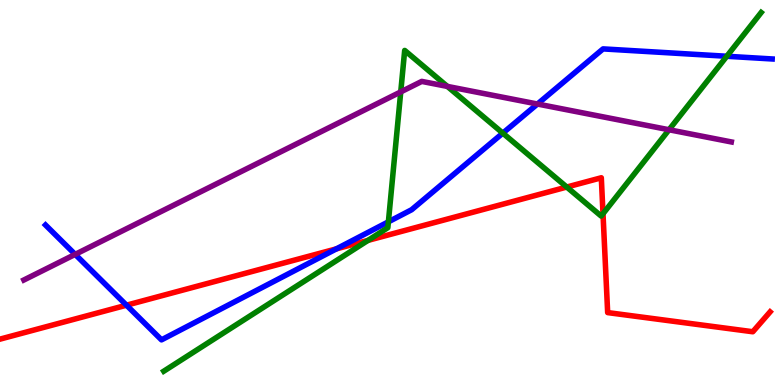[{'lines': ['blue', 'red'], 'intersections': [{'x': 1.63, 'y': 2.07}, {'x': 4.34, 'y': 3.54}]}, {'lines': ['green', 'red'], 'intersections': [{'x': 4.75, 'y': 3.76}, {'x': 7.31, 'y': 5.14}, {'x': 7.78, 'y': 4.45}]}, {'lines': ['purple', 'red'], 'intersections': []}, {'lines': ['blue', 'green'], 'intersections': [{'x': 5.01, 'y': 4.24}, {'x': 6.49, 'y': 6.54}, {'x': 9.38, 'y': 8.54}]}, {'lines': ['blue', 'purple'], 'intersections': [{'x': 0.97, 'y': 3.39}, {'x': 6.93, 'y': 7.3}]}, {'lines': ['green', 'purple'], 'intersections': [{'x': 5.17, 'y': 7.61}, {'x': 5.77, 'y': 7.76}, {'x': 8.63, 'y': 6.63}]}]